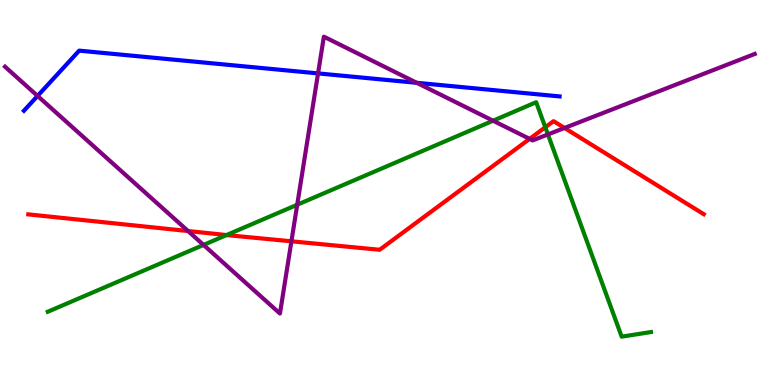[{'lines': ['blue', 'red'], 'intersections': []}, {'lines': ['green', 'red'], 'intersections': [{'x': 2.92, 'y': 3.89}, {'x': 7.04, 'y': 6.69}]}, {'lines': ['purple', 'red'], 'intersections': [{'x': 2.43, 'y': 4.0}, {'x': 3.76, 'y': 3.73}, {'x': 6.83, 'y': 6.39}, {'x': 7.28, 'y': 6.68}]}, {'lines': ['blue', 'green'], 'intersections': []}, {'lines': ['blue', 'purple'], 'intersections': [{'x': 0.485, 'y': 7.51}, {'x': 4.1, 'y': 8.09}, {'x': 5.38, 'y': 7.85}]}, {'lines': ['green', 'purple'], 'intersections': [{'x': 2.63, 'y': 3.64}, {'x': 3.84, 'y': 4.68}, {'x': 6.36, 'y': 6.86}, {'x': 7.07, 'y': 6.51}]}]